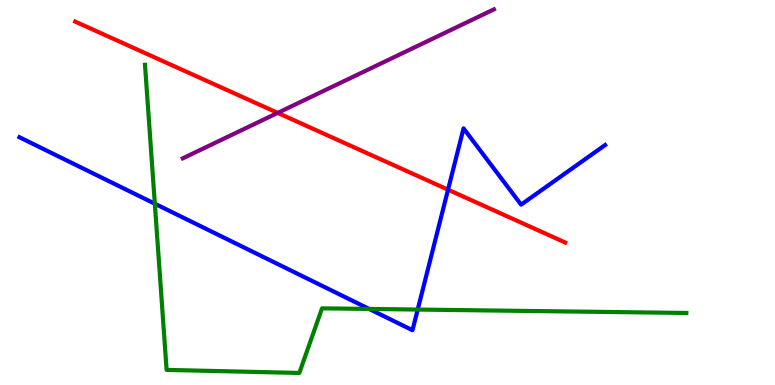[{'lines': ['blue', 'red'], 'intersections': [{'x': 5.78, 'y': 5.07}]}, {'lines': ['green', 'red'], 'intersections': []}, {'lines': ['purple', 'red'], 'intersections': [{'x': 3.58, 'y': 7.07}]}, {'lines': ['blue', 'green'], 'intersections': [{'x': 2.0, 'y': 4.71}, {'x': 4.76, 'y': 1.98}, {'x': 5.39, 'y': 1.96}]}, {'lines': ['blue', 'purple'], 'intersections': []}, {'lines': ['green', 'purple'], 'intersections': []}]